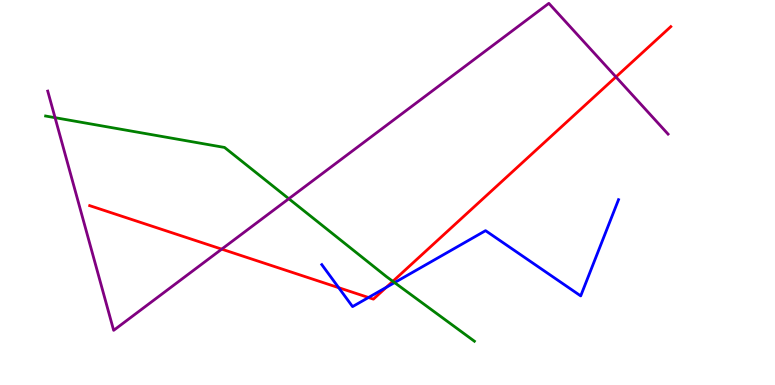[{'lines': ['blue', 'red'], 'intersections': [{'x': 4.37, 'y': 2.53}, {'x': 4.75, 'y': 2.27}, {'x': 4.98, 'y': 2.54}]}, {'lines': ['green', 'red'], 'intersections': [{'x': 5.07, 'y': 2.69}]}, {'lines': ['purple', 'red'], 'intersections': [{'x': 2.86, 'y': 3.53}, {'x': 7.95, 'y': 8.0}]}, {'lines': ['blue', 'green'], 'intersections': [{'x': 5.09, 'y': 2.66}]}, {'lines': ['blue', 'purple'], 'intersections': []}, {'lines': ['green', 'purple'], 'intersections': [{'x': 0.71, 'y': 6.94}, {'x': 3.73, 'y': 4.84}]}]